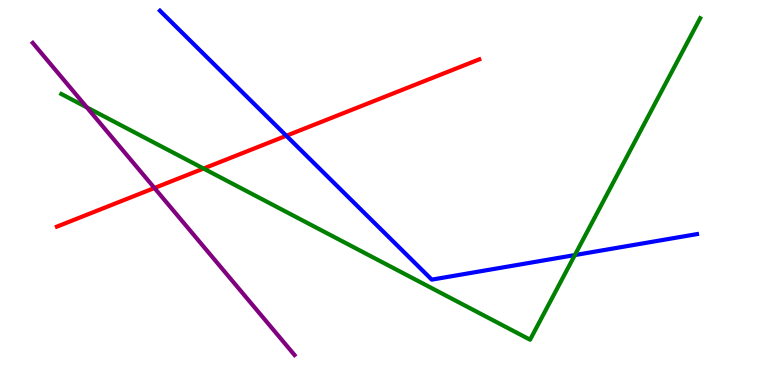[{'lines': ['blue', 'red'], 'intersections': [{'x': 3.69, 'y': 6.47}]}, {'lines': ['green', 'red'], 'intersections': [{'x': 2.63, 'y': 5.62}]}, {'lines': ['purple', 'red'], 'intersections': [{'x': 1.99, 'y': 5.12}]}, {'lines': ['blue', 'green'], 'intersections': [{'x': 7.42, 'y': 3.37}]}, {'lines': ['blue', 'purple'], 'intersections': []}, {'lines': ['green', 'purple'], 'intersections': [{'x': 1.12, 'y': 7.21}]}]